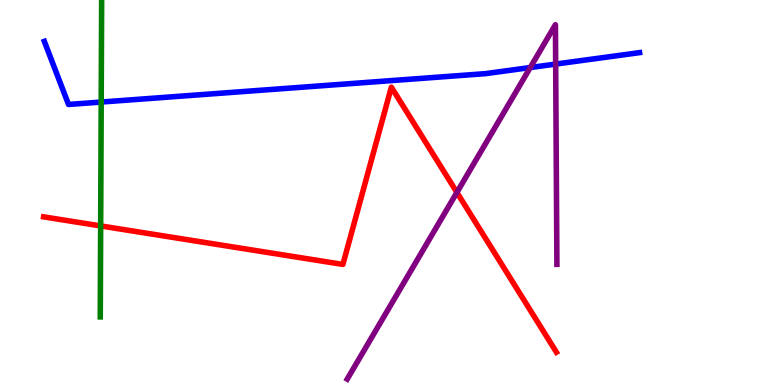[{'lines': ['blue', 'red'], 'intersections': []}, {'lines': ['green', 'red'], 'intersections': [{'x': 1.3, 'y': 4.13}]}, {'lines': ['purple', 'red'], 'intersections': [{'x': 5.9, 'y': 5.0}]}, {'lines': ['blue', 'green'], 'intersections': [{'x': 1.31, 'y': 7.35}]}, {'lines': ['blue', 'purple'], 'intersections': [{'x': 6.84, 'y': 8.25}, {'x': 7.17, 'y': 8.34}]}, {'lines': ['green', 'purple'], 'intersections': []}]